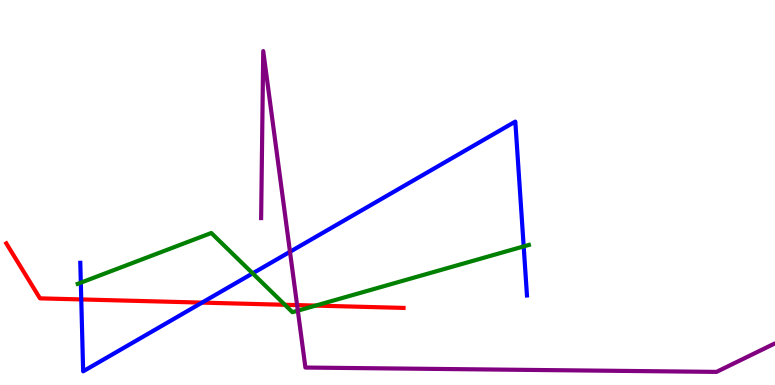[{'lines': ['blue', 'red'], 'intersections': [{'x': 1.05, 'y': 2.22}, {'x': 2.61, 'y': 2.14}]}, {'lines': ['green', 'red'], 'intersections': [{'x': 3.68, 'y': 2.08}, {'x': 4.07, 'y': 2.06}]}, {'lines': ['purple', 'red'], 'intersections': [{'x': 3.83, 'y': 2.08}]}, {'lines': ['blue', 'green'], 'intersections': [{'x': 1.04, 'y': 2.66}, {'x': 3.26, 'y': 2.9}, {'x': 6.76, 'y': 3.6}]}, {'lines': ['blue', 'purple'], 'intersections': [{'x': 3.74, 'y': 3.46}]}, {'lines': ['green', 'purple'], 'intersections': [{'x': 3.84, 'y': 1.93}]}]